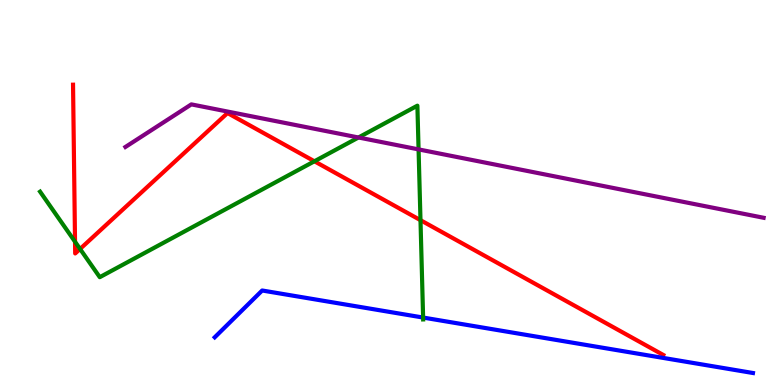[{'lines': ['blue', 'red'], 'intersections': []}, {'lines': ['green', 'red'], 'intersections': [{'x': 0.968, 'y': 3.72}, {'x': 1.03, 'y': 3.53}, {'x': 4.06, 'y': 5.81}, {'x': 5.43, 'y': 4.28}]}, {'lines': ['purple', 'red'], 'intersections': []}, {'lines': ['blue', 'green'], 'intersections': [{'x': 5.46, 'y': 1.75}]}, {'lines': ['blue', 'purple'], 'intersections': []}, {'lines': ['green', 'purple'], 'intersections': [{'x': 4.63, 'y': 6.43}, {'x': 5.4, 'y': 6.12}]}]